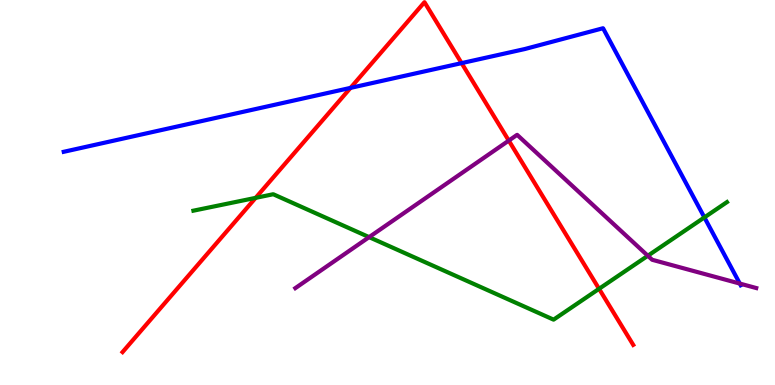[{'lines': ['blue', 'red'], 'intersections': [{'x': 4.52, 'y': 7.72}, {'x': 5.96, 'y': 8.36}]}, {'lines': ['green', 'red'], 'intersections': [{'x': 3.3, 'y': 4.86}, {'x': 7.73, 'y': 2.5}]}, {'lines': ['purple', 'red'], 'intersections': [{'x': 6.56, 'y': 6.35}]}, {'lines': ['blue', 'green'], 'intersections': [{'x': 9.09, 'y': 4.35}]}, {'lines': ['blue', 'purple'], 'intersections': [{'x': 9.55, 'y': 2.63}]}, {'lines': ['green', 'purple'], 'intersections': [{'x': 4.76, 'y': 3.84}, {'x': 8.36, 'y': 3.36}]}]